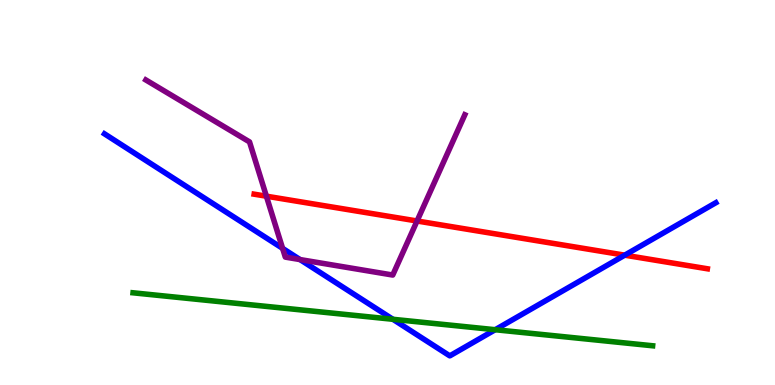[{'lines': ['blue', 'red'], 'intersections': [{'x': 8.06, 'y': 3.37}]}, {'lines': ['green', 'red'], 'intersections': []}, {'lines': ['purple', 'red'], 'intersections': [{'x': 3.44, 'y': 4.9}, {'x': 5.38, 'y': 4.26}]}, {'lines': ['blue', 'green'], 'intersections': [{'x': 5.07, 'y': 1.71}, {'x': 6.39, 'y': 1.44}]}, {'lines': ['blue', 'purple'], 'intersections': [{'x': 3.65, 'y': 3.55}, {'x': 3.87, 'y': 3.26}]}, {'lines': ['green', 'purple'], 'intersections': []}]